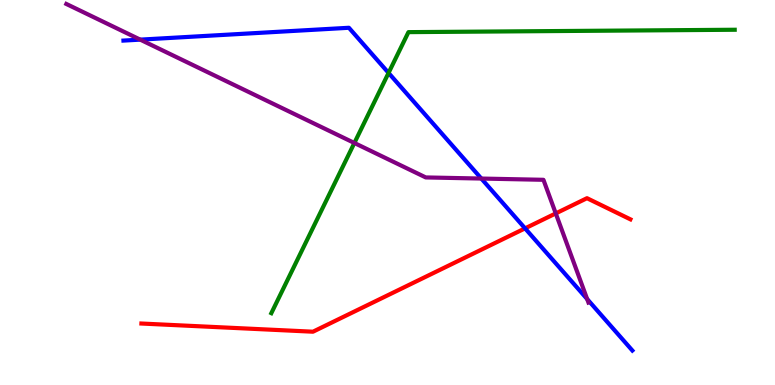[{'lines': ['blue', 'red'], 'intersections': [{'x': 6.78, 'y': 4.07}]}, {'lines': ['green', 'red'], 'intersections': []}, {'lines': ['purple', 'red'], 'intersections': [{'x': 7.17, 'y': 4.46}]}, {'lines': ['blue', 'green'], 'intersections': [{'x': 5.01, 'y': 8.11}]}, {'lines': ['blue', 'purple'], 'intersections': [{'x': 1.81, 'y': 8.97}, {'x': 6.21, 'y': 5.36}, {'x': 7.58, 'y': 2.23}]}, {'lines': ['green', 'purple'], 'intersections': [{'x': 4.57, 'y': 6.29}]}]